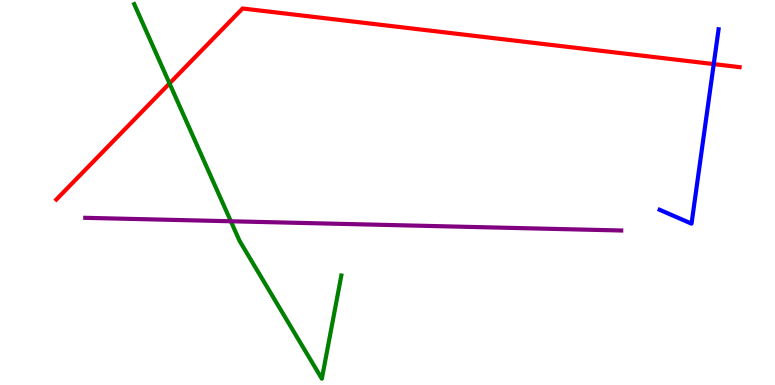[{'lines': ['blue', 'red'], 'intersections': [{'x': 9.21, 'y': 8.34}]}, {'lines': ['green', 'red'], 'intersections': [{'x': 2.19, 'y': 7.83}]}, {'lines': ['purple', 'red'], 'intersections': []}, {'lines': ['blue', 'green'], 'intersections': []}, {'lines': ['blue', 'purple'], 'intersections': []}, {'lines': ['green', 'purple'], 'intersections': [{'x': 2.98, 'y': 4.25}]}]